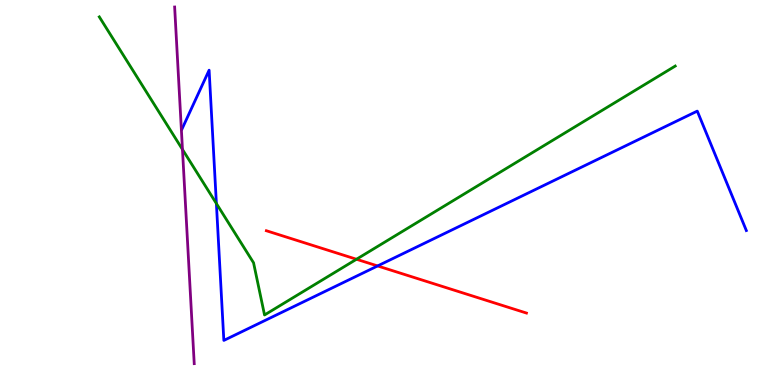[{'lines': ['blue', 'red'], 'intersections': [{'x': 4.87, 'y': 3.09}]}, {'lines': ['green', 'red'], 'intersections': [{'x': 4.6, 'y': 3.27}]}, {'lines': ['purple', 'red'], 'intersections': []}, {'lines': ['blue', 'green'], 'intersections': [{'x': 2.79, 'y': 4.71}]}, {'lines': ['blue', 'purple'], 'intersections': []}, {'lines': ['green', 'purple'], 'intersections': [{'x': 2.35, 'y': 6.12}]}]